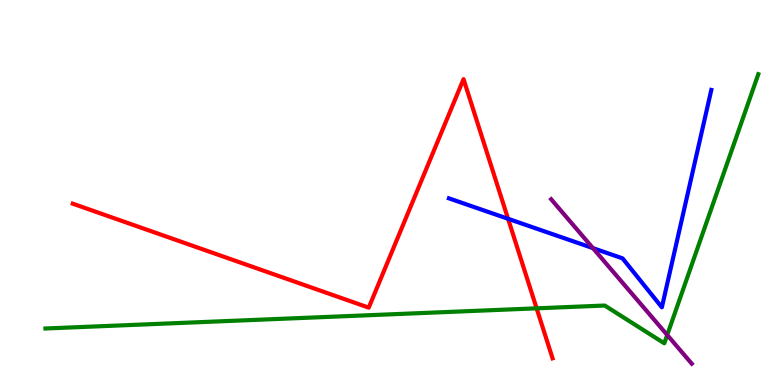[{'lines': ['blue', 'red'], 'intersections': [{'x': 6.56, 'y': 4.32}]}, {'lines': ['green', 'red'], 'intersections': [{'x': 6.92, 'y': 1.99}]}, {'lines': ['purple', 'red'], 'intersections': []}, {'lines': ['blue', 'green'], 'intersections': []}, {'lines': ['blue', 'purple'], 'intersections': [{'x': 7.65, 'y': 3.56}]}, {'lines': ['green', 'purple'], 'intersections': [{'x': 8.61, 'y': 1.3}]}]